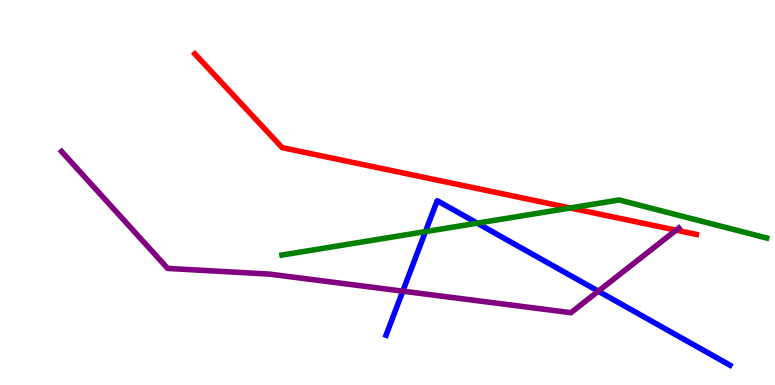[{'lines': ['blue', 'red'], 'intersections': []}, {'lines': ['green', 'red'], 'intersections': [{'x': 7.36, 'y': 4.6}]}, {'lines': ['purple', 'red'], 'intersections': [{'x': 8.72, 'y': 4.02}]}, {'lines': ['blue', 'green'], 'intersections': [{'x': 5.49, 'y': 3.98}, {'x': 6.16, 'y': 4.2}]}, {'lines': ['blue', 'purple'], 'intersections': [{'x': 5.2, 'y': 2.44}, {'x': 7.72, 'y': 2.44}]}, {'lines': ['green', 'purple'], 'intersections': []}]